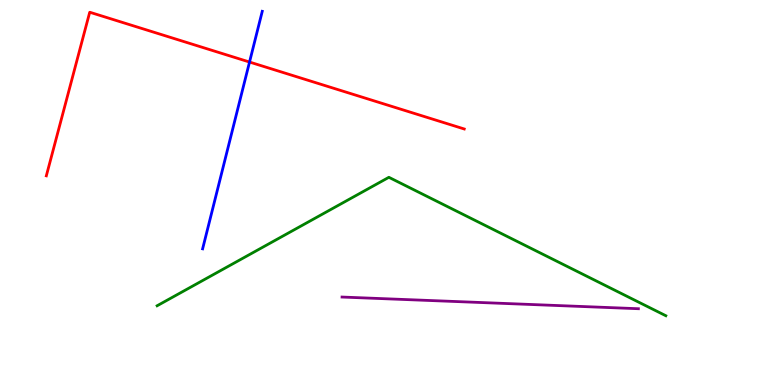[{'lines': ['blue', 'red'], 'intersections': [{'x': 3.22, 'y': 8.39}]}, {'lines': ['green', 'red'], 'intersections': []}, {'lines': ['purple', 'red'], 'intersections': []}, {'lines': ['blue', 'green'], 'intersections': []}, {'lines': ['blue', 'purple'], 'intersections': []}, {'lines': ['green', 'purple'], 'intersections': []}]